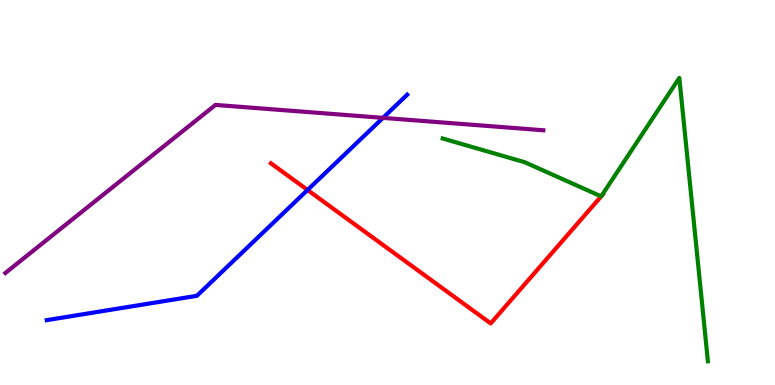[{'lines': ['blue', 'red'], 'intersections': [{'x': 3.97, 'y': 5.07}]}, {'lines': ['green', 'red'], 'intersections': [{'x': 7.76, 'y': 4.9}, {'x': 7.76, 'y': 4.9}]}, {'lines': ['purple', 'red'], 'intersections': []}, {'lines': ['blue', 'green'], 'intersections': []}, {'lines': ['blue', 'purple'], 'intersections': [{'x': 4.94, 'y': 6.94}]}, {'lines': ['green', 'purple'], 'intersections': []}]